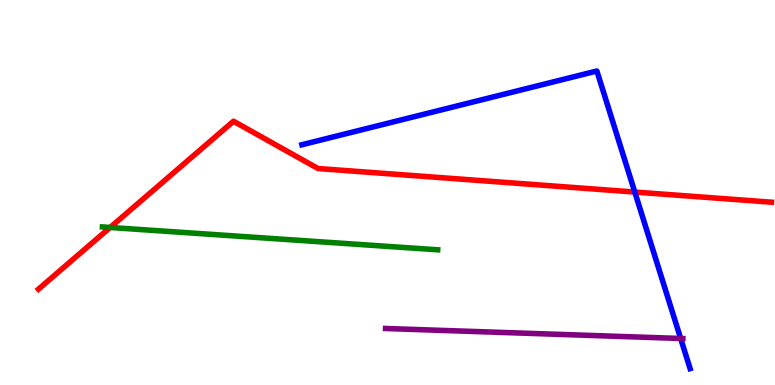[{'lines': ['blue', 'red'], 'intersections': [{'x': 8.19, 'y': 5.01}]}, {'lines': ['green', 'red'], 'intersections': [{'x': 1.42, 'y': 4.09}]}, {'lines': ['purple', 'red'], 'intersections': []}, {'lines': ['blue', 'green'], 'intersections': []}, {'lines': ['blue', 'purple'], 'intersections': [{'x': 8.78, 'y': 1.21}]}, {'lines': ['green', 'purple'], 'intersections': []}]